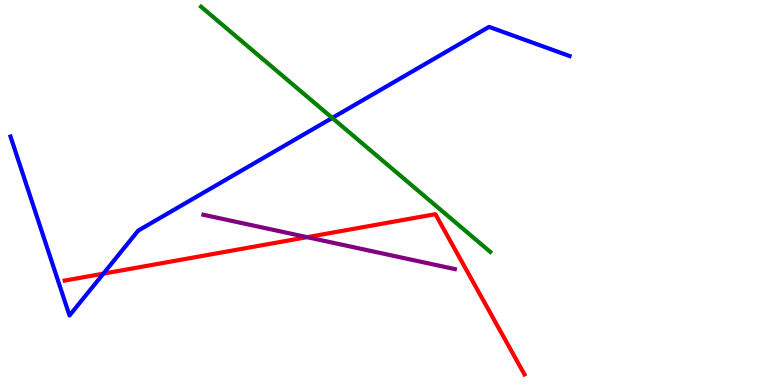[{'lines': ['blue', 'red'], 'intersections': [{'x': 1.33, 'y': 2.89}]}, {'lines': ['green', 'red'], 'intersections': []}, {'lines': ['purple', 'red'], 'intersections': [{'x': 3.96, 'y': 3.84}]}, {'lines': ['blue', 'green'], 'intersections': [{'x': 4.29, 'y': 6.94}]}, {'lines': ['blue', 'purple'], 'intersections': []}, {'lines': ['green', 'purple'], 'intersections': []}]